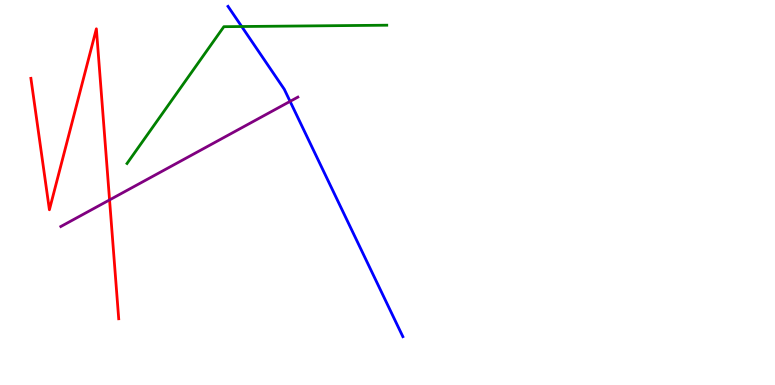[{'lines': ['blue', 'red'], 'intersections': []}, {'lines': ['green', 'red'], 'intersections': []}, {'lines': ['purple', 'red'], 'intersections': [{'x': 1.41, 'y': 4.81}]}, {'lines': ['blue', 'green'], 'intersections': [{'x': 3.12, 'y': 9.31}]}, {'lines': ['blue', 'purple'], 'intersections': [{'x': 3.74, 'y': 7.37}]}, {'lines': ['green', 'purple'], 'intersections': []}]